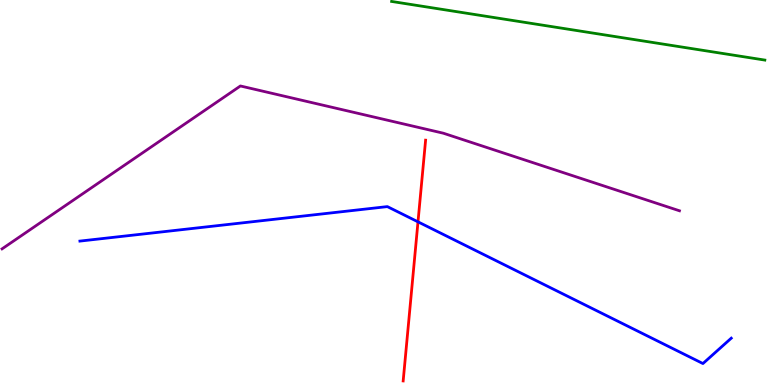[{'lines': ['blue', 'red'], 'intersections': [{'x': 5.39, 'y': 4.24}]}, {'lines': ['green', 'red'], 'intersections': []}, {'lines': ['purple', 'red'], 'intersections': []}, {'lines': ['blue', 'green'], 'intersections': []}, {'lines': ['blue', 'purple'], 'intersections': []}, {'lines': ['green', 'purple'], 'intersections': []}]